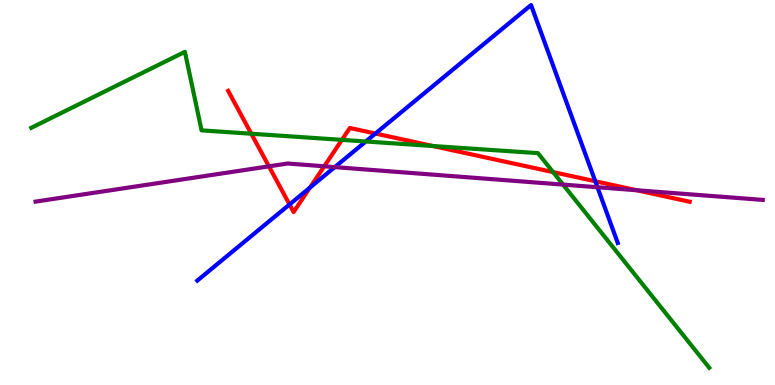[{'lines': ['blue', 'red'], 'intersections': [{'x': 3.74, 'y': 4.69}, {'x': 4.0, 'y': 5.13}, {'x': 4.84, 'y': 6.53}, {'x': 7.68, 'y': 5.29}]}, {'lines': ['green', 'red'], 'intersections': [{'x': 3.24, 'y': 6.53}, {'x': 4.41, 'y': 6.37}, {'x': 5.59, 'y': 6.21}, {'x': 7.14, 'y': 5.53}]}, {'lines': ['purple', 'red'], 'intersections': [{'x': 3.47, 'y': 5.68}, {'x': 4.18, 'y': 5.68}, {'x': 8.22, 'y': 5.06}]}, {'lines': ['blue', 'green'], 'intersections': [{'x': 4.72, 'y': 6.33}]}, {'lines': ['blue', 'purple'], 'intersections': [{'x': 4.32, 'y': 5.66}, {'x': 7.71, 'y': 5.14}]}, {'lines': ['green', 'purple'], 'intersections': [{'x': 7.27, 'y': 5.21}]}]